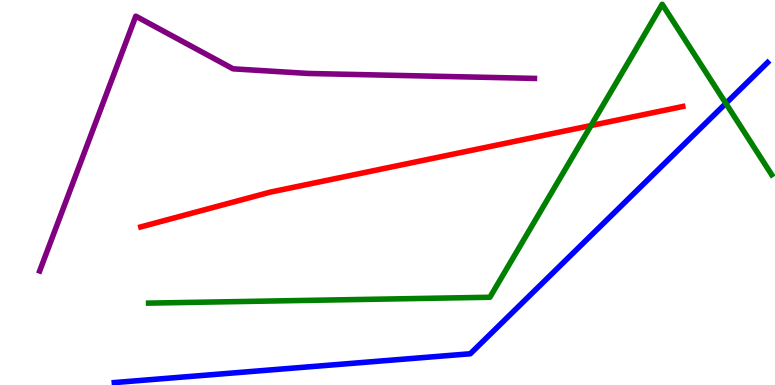[{'lines': ['blue', 'red'], 'intersections': []}, {'lines': ['green', 'red'], 'intersections': [{'x': 7.63, 'y': 6.74}]}, {'lines': ['purple', 'red'], 'intersections': []}, {'lines': ['blue', 'green'], 'intersections': [{'x': 9.37, 'y': 7.31}]}, {'lines': ['blue', 'purple'], 'intersections': []}, {'lines': ['green', 'purple'], 'intersections': []}]